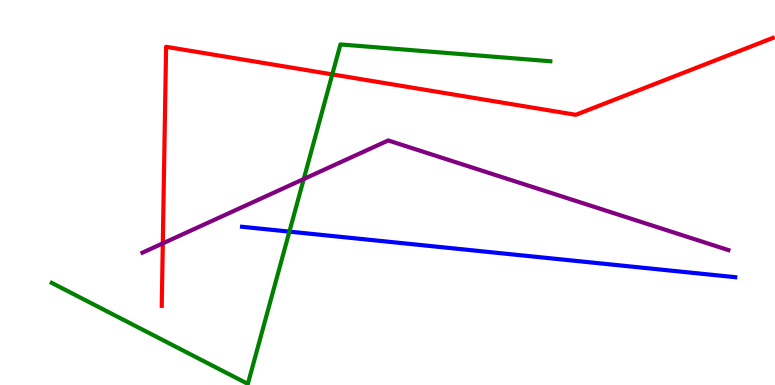[{'lines': ['blue', 'red'], 'intersections': []}, {'lines': ['green', 'red'], 'intersections': [{'x': 4.29, 'y': 8.07}]}, {'lines': ['purple', 'red'], 'intersections': [{'x': 2.1, 'y': 3.68}]}, {'lines': ['blue', 'green'], 'intersections': [{'x': 3.73, 'y': 3.98}]}, {'lines': ['blue', 'purple'], 'intersections': []}, {'lines': ['green', 'purple'], 'intersections': [{'x': 3.92, 'y': 5.35}]}]